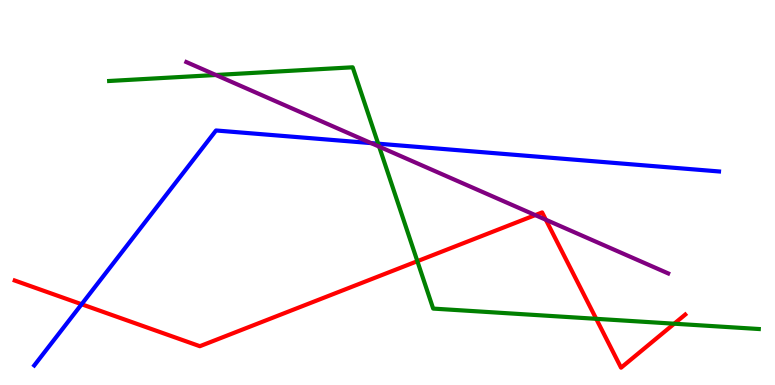[{'lines': ['blue', 'red'], 'intersections': [{'x': 1.05, 'y': 2.1}]}, {'lines': ['green', 'red'], 'intersections': [{'x': 5.39, 'y': 3.22}, {'x': 7.69, 'y': 1.72}, {'x': 8.7, 'y': 1.59}]}, {'lines': ['purple', 'red'], 'intersections': [{'x': 6.91, 'y': 4.41}, {'x': 7.04, 'y': 4.29}]}, {'lines': ['blue', 'green'], 'intersections': [{'x': 4.88, 'y': 6.27}]}, {'lines': ['blue', 'purple'], 'intersections': [{'x': 4.79, 'y': 6.28}]}, {'lines': ['green', 'purple'], 'intersections': [{'x': 2.79, 'y': 8.05}, {'x': 4.89, 'y': 6.19}]}]